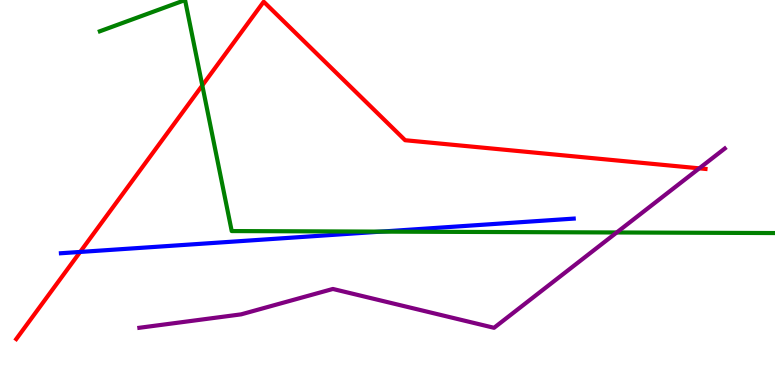[{'lines': ['blue', 'red'], 'intersections': [{'x': 1.03, 'y': 3.46}]}, {'lines': ['green', 'red'], 'intersections': [{'x': 2.61, 'y': 7.78}]}, {'lines': ['purple', 'red'], 'intersections': [{'x': 9.02, 'y': 5.63}]}, {'lines': ['blue', 'green'], 'intersections': [{'x': 4.92, 'y': 3.98}]}, {'lines': ['blue', 'purple'], 'intersections': []}, {'lines': ['green', 'purple'], 'intersections': [{'x': 7.96, 'y': 3.96}]}]